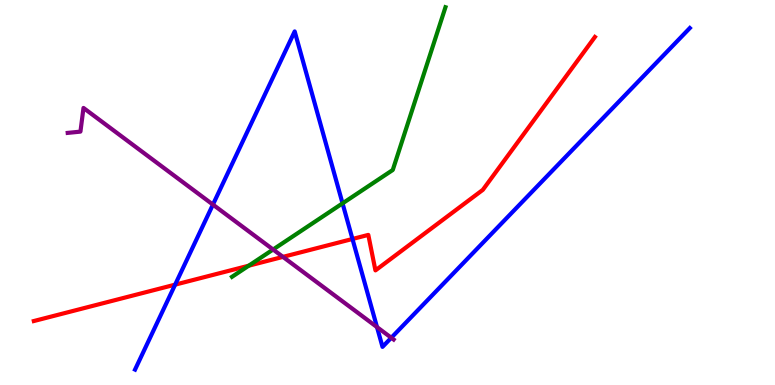[{'lines': ['blue', 'red'], 'intersections': [{'x': 2.26, 'y': 2.61}, {'x': 4.55, 'y': 3.79}]}, {'lines': ['green', 'red'], 'intersections': [{'x': 3.21, 'y': 3.1}]}, {'lines': ['purple', 'red'], 'intersections': [{'x': 3.65, 'y': 3.33}]}, {'lines': ['blue', 'green'], 'intersections': [{'x': 4.42, 'y': 4.72}]}, {'lines': ['blue', 'purple'], 'intersections': [{'x': 2.75, 'y': 4.69}, {'x': 4.86, 'y': 1.5}, {'x': 5.05, 'y': 1.23}]}, {'lines': ['green', 'purple'], 'intersections': [{'x': 3.52, 'y': 3.52}]}]